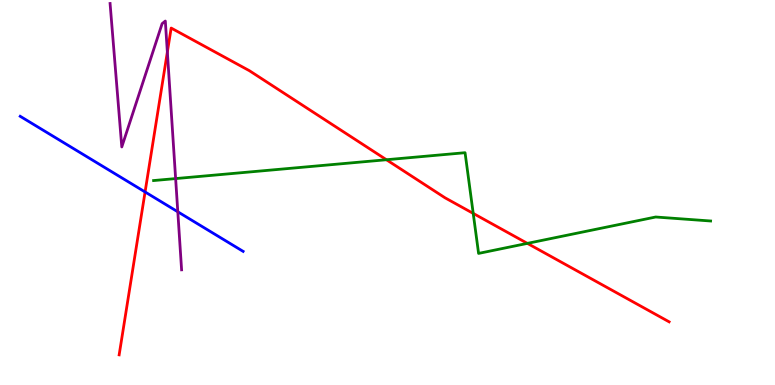[{'lines': ['blue', 'red'], 'intersections': [{'x': 1.87, 'y': 5.01}]}, {'lines': ['green', 'red'], 'intersections': [{'x': 4.99, 'y': 5.85}, {'x': 6.11, 'y': 4.46}, {'x': 6.8, 'y': 3.68}]}, {'lines': ['purple', 'red'], 'intersections': [{'x': 2.16, 'y': 8.65}]}, {'lines': ['blue', 'green'], 'intersections': []}, {'lines': ['blue', 'purple'], 'intersections': [{'x': 2.29, 'y': 4.5}]}, {'lines': ['green', 'purple'], 'intersections': [{'x': 2.27, 'y': 5.36}]}]